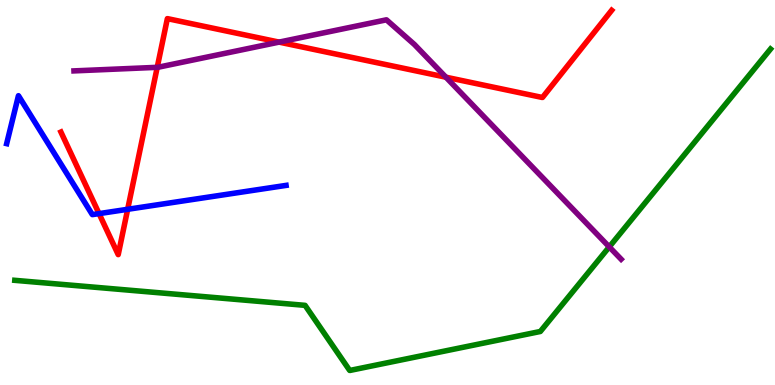[{'lines': ['blue', 'red'], 'intersections': [{'x': 1.28, 'y': 4.45}, {'x': 1.65, 'y': 4.56}]}, {'lines': ['green', 'red'], 'intersections': []}, {'lines': ['purple', 'red'], 'intersections': [{'x': 2.03, 'y': 8.25}, {'x': 3.6, 'y': 8.91}, {'x': 5.75, 'y': 7.99}]}, {'lines': ['blue', 'green'], 'intersections': []}, {'lines': ['blue', 'purple'], 'intersections': []}, {'lines': ['green', 'purple'], 'intersections': [{'x': 7.86, 'y': 3.59}]}]